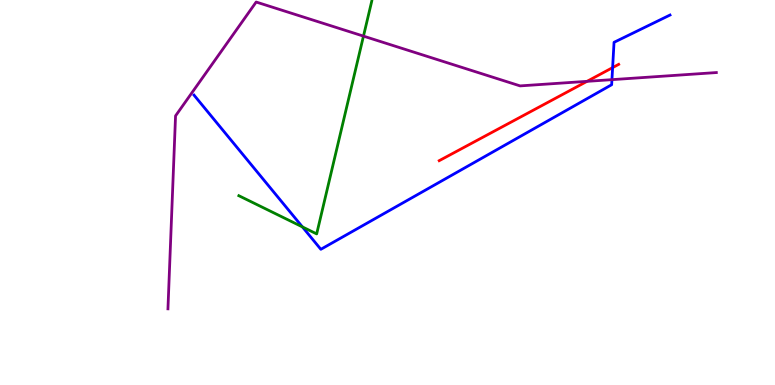[{'lines': ['blue', 'red'], 'intersections': [{'x': 7.9, 'y': 8.24}]}, {'lines': ['green', 'red'], 'intersections': []}, {'lines': ['purple', 'red'], 'intersections': [{'x': 7.57, 'y': 7.89}]}, {'lines': ['blue', 'green'], 'intersections': [{'x': 3.9, 'y': 4.11}]}, {'lines': ['blue', 'purple'], 'intersections': [{'x': 7.9, 'y': 7.93}]}, {'lines': ['green', 'purple'], 'intersections': [{'x': 4.69, 'y': 9.06}]}]